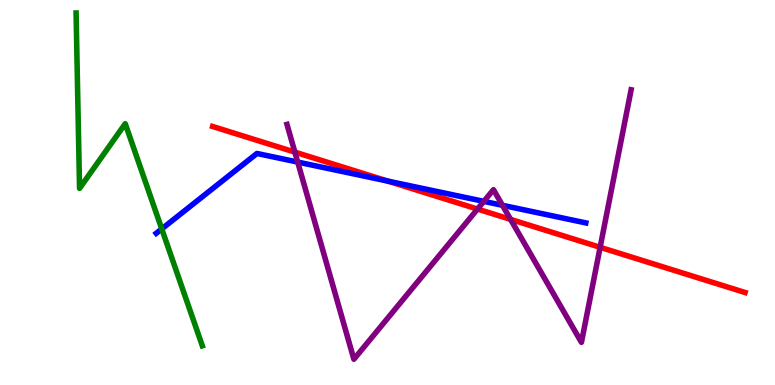[{'lines': ['blue', 'red'], 'intersections': [{'x': 5.0, 'y': 5.3}]}, {'lines': ['green', 'red'], 'intersections': []}, {'lines': ['purple', 'red'], 'intersections': [{'x': 3.8, 'y': 6.05}, {'x': 6.16, 'y': 4.57}, {'x': 6.59, 'y': 4.3}, {'x': 7.74, 'y': 3.58}]}, {'lines': ['blue', 'green'], 'intersections': [{'x': 2.09, 'y': 4.05}]}, {'lines': ['blue', 'purple'], 'intersections': [{'x': 3.84, 'y': 5.79}, {'x': 6.24, 'y': 4.77}, {'x': 6.48, 'y': 4.67}]}, {'lines': ['green', 'purple'], 'intersections': []}]